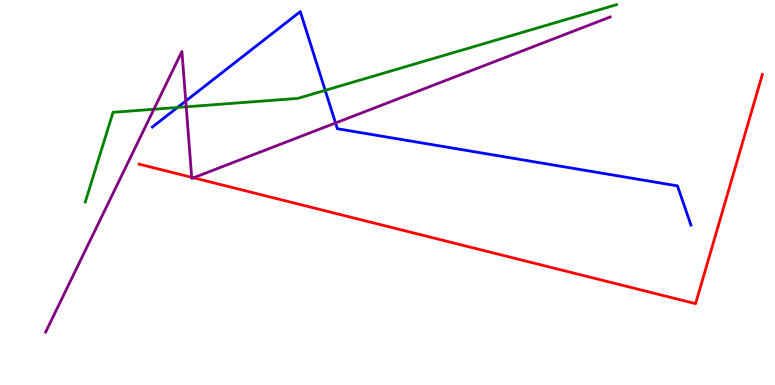[{'lines': ['blue', 'red'], 'intersections': []}, {'lines': ['green', 'red'], 'intersections': []}, {'lines': ['purple', 'red'], 'intersections': [{'x': 2.47, 'y': 5.39}, {'x': 2.5, 'y': 5.38}]}, {'lines': ['blue', 'green'], 'intersections': [{'x': 2.29, 'y': 7.21}, {'x': 4.2, 'y': 7.65}]}, {'lines': ['blue', 'purple'], 'intersections': [{'x': 2.4, 'y': 7.38}, {'x': 4.33, 'y': 6.81}]}, {'lines': ['green', 'purple'], 'intersections': [{'x': 1.99, 'y': 7.16}, {'x': 2.4, 'y': 7.23}]}]